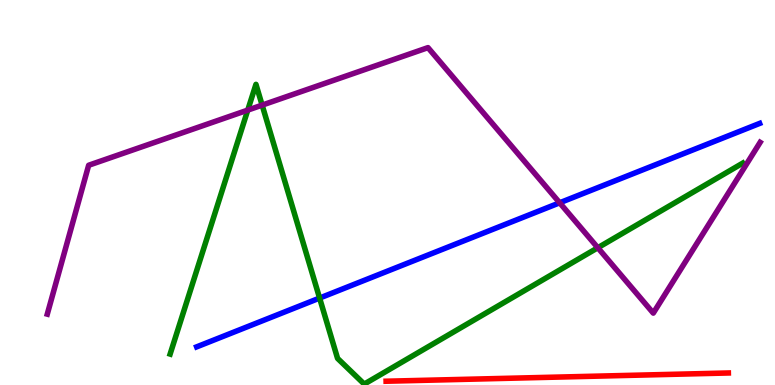[{'lines': ['blue', 'red'], 'intersections': []}, {'lines': ['green', 'red'], 'intersections': []}, {'lines': ['purple', 'red'], 'intersections': []}, {'lines': ['blue', 'green'], 'intersections': [{'x': 4.12, 'y': 2.26}]}, {'lines': ['blue', 'purple'], 'intersections': [{'x': 7.22, 'y': 4.73}]}, {'lines': ['green', 'purple'], 'intersections': [{'x': 3.2, 'y': 7.14}, {'x': 3.38, 'y': 7.27}, {'x': 7.71, 'y': 3.57}]}]